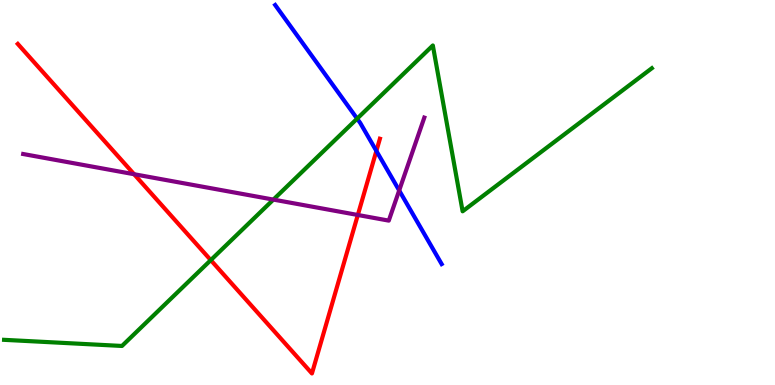[{'lines': ['blue', 'red'], 'intersections': [{'x': 4.86, 'y': 6.08}]}, {'lines': ['green', 'red'], 'intersections': [{'x': 2.72, 'y': 3.24}]}, {'lines': ['purple', 'red'], 'intersections': [{'x': 1.73, 'y': 5.47}, {'x': 4.62, 'y': 4.42}]}, {'lines': ['blue', 'green'], 'intersections': [{'x': 4.61, 'y': 6.92}]}, {'lines': ['blue', 'purple'], 'intersections': [{'x': 5.15, 'y': 5.05}]}, {'lines': ['green', 'purple'], 'intersections': [{'x': 3.53, 'y': 4.82}]}]